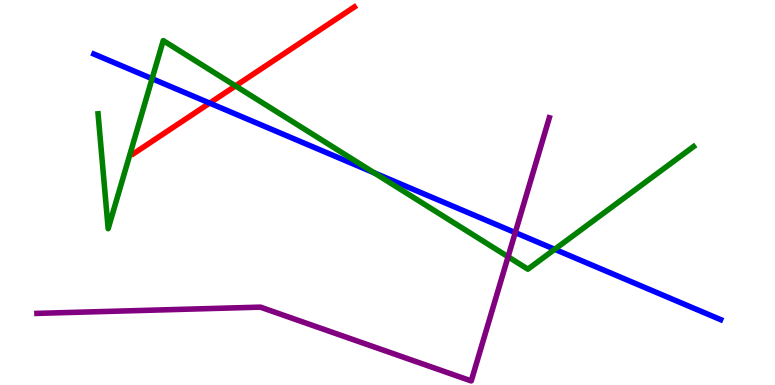[{'lines': ['blue', 'red'], 'intersections': [{'x': 2.71, 'y': 7.32}]}, {'lines': ['green', 'red'], 'intersections': [{'x': 3.04, 'y': 7.77}]}, {'lines': ['purple', 'red'], 'intersections': []}, {'lines': ['blue', 'green'], 'intersections': [{'x': 1.96, 'y': 7.96}, {'x': 4.83, 'y': 5.51}, {'x': 7.16, 'y': 3.52}]}, {'lines': ['blue', 'purple'], 'intersections': [{'x': 6.65, 'y': 3.96}]}, {'lines': ['green', 'purple'], 'intersections': [{'x': 6.56, 'y': 3.33}]}]